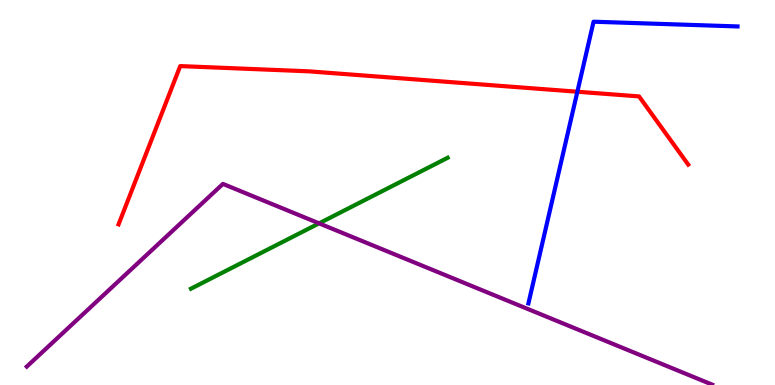[{'lines': ['blue', 'red'], 'intersections': [{'x': 7.45, 'y': 7.62}]}, {'lines': ['green', 'red'], 'intersections': []}, {'lines': ['purple', 'red'], 'intersections': []}, {'lines': ['blue', 'green'], 'intersections': []}, {'lines': ['blue', 'purple'], 'intersections': []}, {'lines': ['green', 'purple'], 'intersections': [{'x': 4.12, 'y': 4.2}]}]